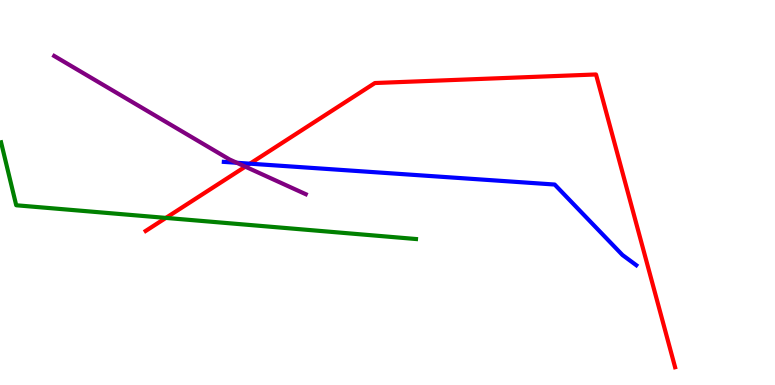[{'lines': ['blue', 'red'], 'intersections': [{'x': 3.22, 'y': 5.75}]}, {'lines': ['green', 'red'], 'intersections': [{'x': 2.14, 'y': 4.34}]}, {'lines': ['purple', 'red'], 'intersections': [{'x': 3.17, 'y': 5.67}]}, {'lines': ['blue', 'green'], 'intersections': []}, {'lines': ['blue', 'purple'], 'intersections': [{'x': 3.06, 'y': 5.77}]}, {'lines': ['green', 'purple'], 'intersections': []}]